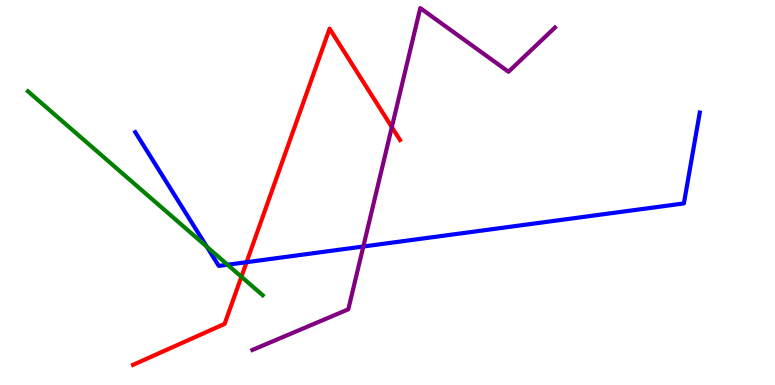[{'lines': ['blue', 'red'], 'intersections': [{'x': 3.18, 'y': 3.19}]}, {'lines': ['green', 'red'], 'intersections': [{'x': 3.11, 'y': 2.81}]}, {'lines': ['purple', 'red'], 'intersections': [{'x': 5.06, 'y': 6.7}]}, {'lines': ['blue', 'green'], 'intersections': [{'x': 2.67, 'y': 3.59}, {'x': 2.94, 'y': 3.12}]}, {'lines': ['blue', 'purple'], 'intersections': [{'x': 4.69, 'y': 3.6}]}, {'lines': ['green', 'purple'], 'intersections': []}]